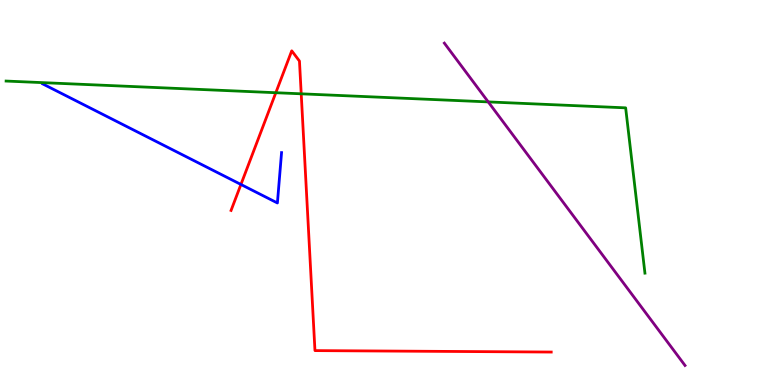[{'lines': ['blue', 'red'], 'intersections': [{'x': 3.11, 'y': 5.21}]}, {'lines': ['green', 'red'], 'intersections': [{'x': 3.56, 'y': 7.59}, {'x': 3.89, 'y': 7.56}]}, {'lines': ['purple', 'red'], 'intersections': []}, {'lines': ['blue', 'green'], 'intersections': []}, {'lines': ['blue', 'purple'], 'intersections': []}, {'lines': ['green', 'purple'], 'intersections': [{'x': 6.3, 'y': 7.35}]}]